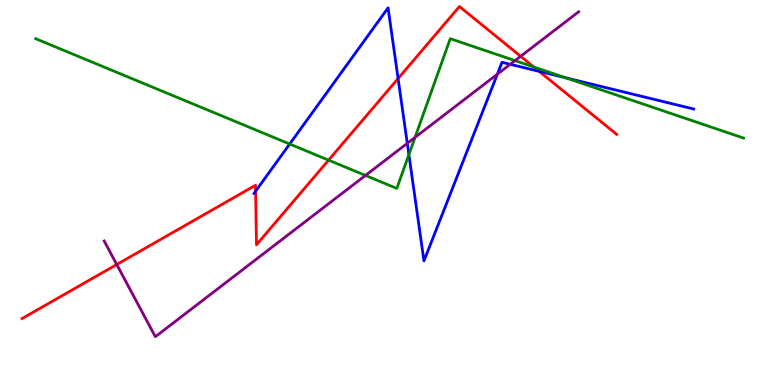[{'lines': ['blue', 'red'], 'intersections': [{'x': 3.3, 'y': 5.03}, {'x': 5.14, 'y': 7.96}, {'x': 6.96, 'y': 8.15}]}, {'lines': ['green', 'red'], 'intersections': [{'x': 4.24, 'y': 5.84}, {'x': 6.89, 'y': 8.26}]}, {'lines': ['purple', 'red'], 'intersections': [{'x': 1.51, 'y': 3.13}, {'x': 6.72, 'y': 8.54}]}, {'lines': ['blue', 'green'], 'intersections': [{'x': 3.74, 'y': 6.26}, {'x': 5.28, 'y': 5.98}, {'x': 7.3, 'y': 7.98}]}, {'lines': ['blue', 'purple'], 'intersections': [{'x': 5.26, 'y': 6.28}, {'x': 6.42, 'y': 8.07}, {'x': 6.58, 'y': 8.33}]}, {'lines': ['green', 'purple'], 'intersections': [{'x': 4.72, 'y': 5.44}, {'x': 5.36, 'y': 6.43}, {'x': 6.65, 'y': 8.43}]}]